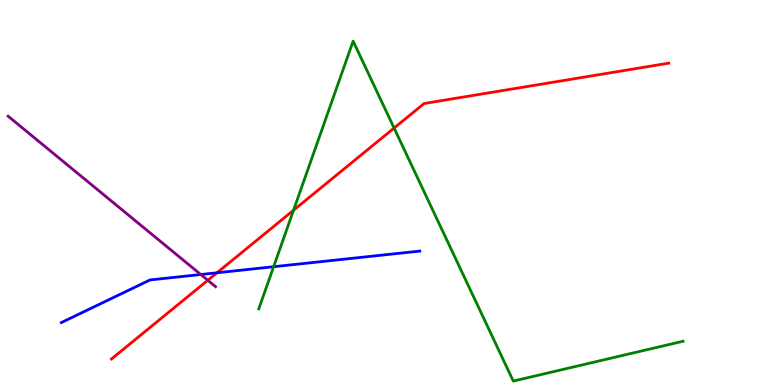[{'lines': ['blue', 'red'], 'intersections': [{'x': 2.8, 'y': 2.91}]}, {'lines': ['green', 'red'], 'intersections': [{'x': 3.79, 'y': 4.54}, {'x': 5.09, 'y': 6.67}]}, {'lines': ['purple', 'red'], 'intersections': [{'x': 2.68, 'y': 2.72}]}, {'lines': ['blue', 'green'], 'intersections': [{'x': 3.53, 'y': 3.07}]}, {'lines': ['blue', 'purple'], 'intersections': [{'x': 2.59, 'y': 2.87}]}, {'lines': ['green', 'purple'], 'intersections': []}]